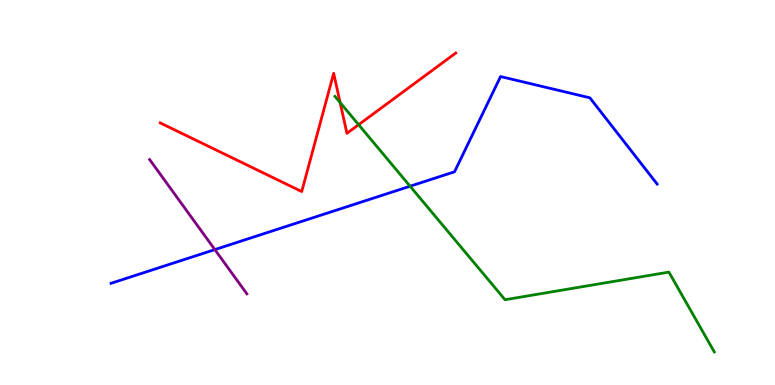[{'lines': ['blue', 'red'], 'intersections': []}, {'lines': ['green', 'red'], 'intersections': [{'x': 4.39, 'y': 7.34}, {'x': 4.63, 'y': 6.76}]}, {'lines': ['purple', 'red'], 'intersections': []}, {'lines': ['blue', 'green'], 'intersections': [{'x': 5.29, 'y': 5.16}]}, {'lines': ['blue', 'purple'], 'intersections': [{'x': 2.77, 'y': 3.52}]}, {'lines': ['green', 'purple'], 'intersections': []}]